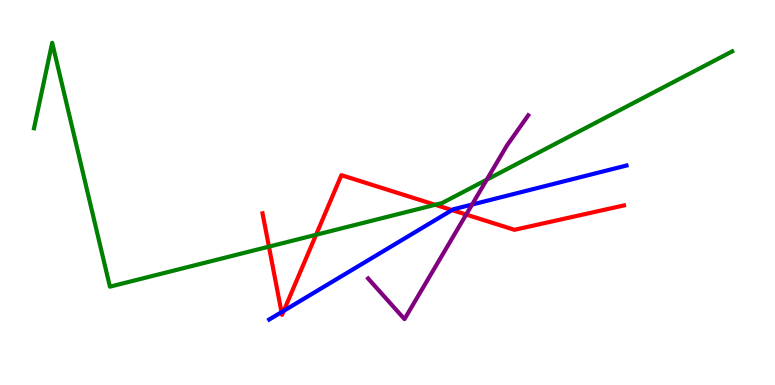[{'lines': ['blue', 'red'], 'intersections': [{'x': 3.63, 'y': 1.89}, {'x': 3.66, 'y': 1.93}, {'x': 5.83, 'y': 4.54}]}, {'lines': ['green', 'red'], 'intersections': [{'x': 3.47, 'y': 3.59}, {'x': 4.08, 'y': 3.9}, {'x': 5.62, 'y': 4.68}]}, {'lines': ['purple', 'red'], 'intersections': [{'x': 6.02, 'y': 4.43}]}, {'lines': ['blue', 'green'], 'intersections': []}, {'lines': ['blue', 'purple'], 'intersections': [{'x': 6.09, 'y': 4.69}]}, {'lines': ['green', 'purple'], 'intersections': [{'x': 6.28, 'y': 5.33}]}]